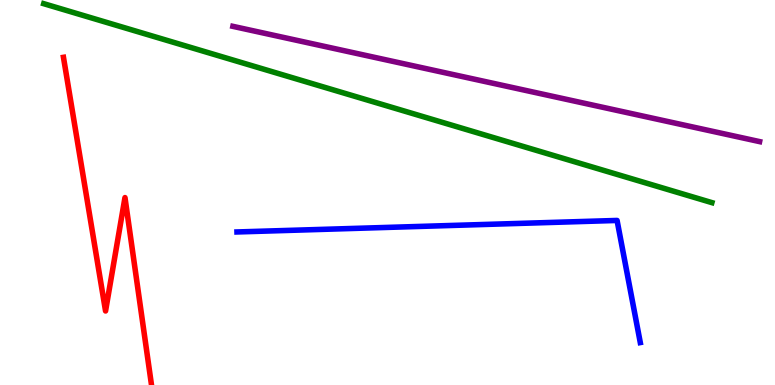[{'lines': ['blue', 'red'], 'intersections': []}, {'lines': ['green', 'red'], 'intersections': []}, {'lines': ['purple', 'red'], 'intersections': []}, {'lines': ['blue', 'green'], 'intersections': []}, {'lines': ['blue', 'purple'], 'intersections': []}, {'lines': ['green', 'purple'], 'intersections': []}]